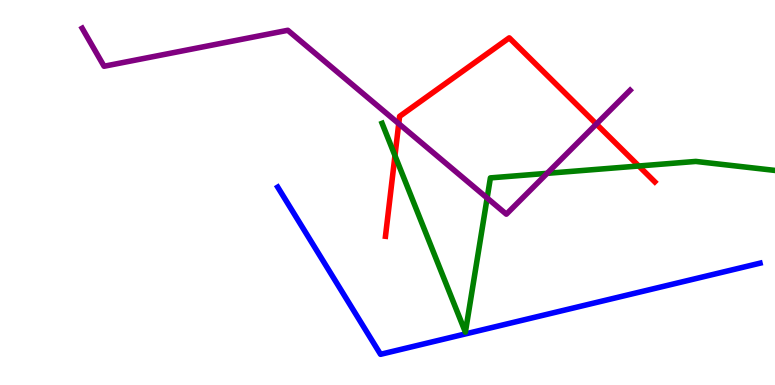[{'lines': ['blue', 'red'], 'intersections': []}, {'lines': ['green', 'red'], 'intersections': [{'x': 5.1, 'y': 5.96}, {'x': 8.24, 'y': 5.69}]}, {'lines': ['purple', 'red'], 'intersections': [{'x': 5.14, 'y': 6.79}, {'x': 7.7, 'y': 6.78}]}, {'lines': ['blue', 'green'], 'intersections': []}, {'lines': ['blue', 'purple'], 'intersections': []}, {'lines': ['green', 'purple'], 'intersections': [{'x': 6.29, 'y': 4.86}, {'x': 7.06, 'y': 5.5}]}]